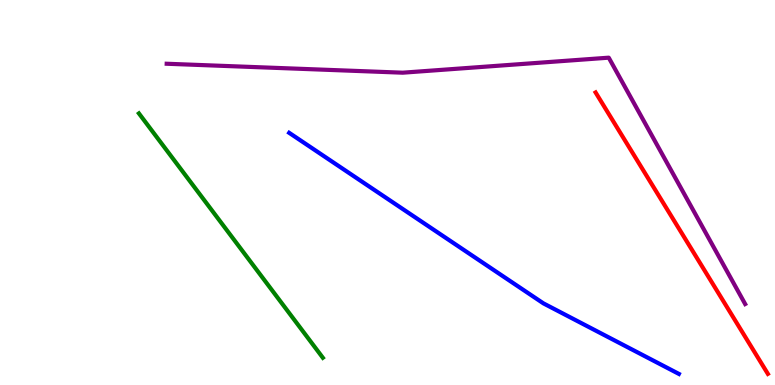[{'lines': ['blue', 'red'], 'intersections': []}, {'lines': ['green', 'red'], 'intersections': []}, {'lines': ['purple', 'red'], 'intersections': []}, {'lines': ['blue', 'green'], 'intersections': []}, {'lines': ['blue', 'purple'], 'intersections': []}, {'lines': ['green', 'purple'], 'intersections': []}]